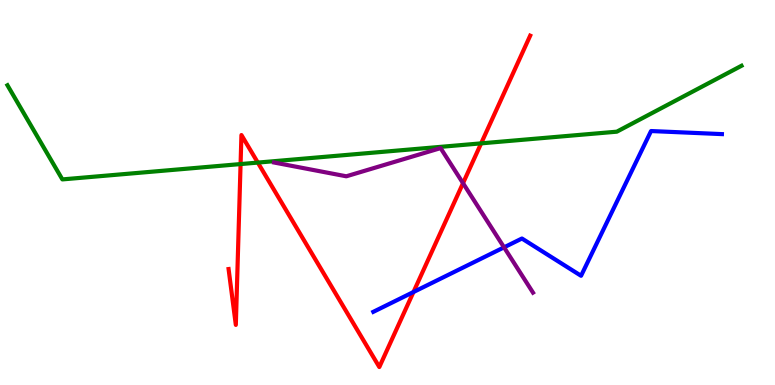[{'lines': ['blue', 'red'], 'intersections': [{'x': 5.34, 'y': 2.42}]}, {'lines': ['green', 'red'], 'intersections': [{'x': 3.1, 'y': 5.74}, {'x': 3.33, 'y': 5.78}, {'x': 6.21, 'y': 6.28}]}, {'lines': ['purple', 'red'], 'intersections': [{'x': 5.97, 'y': 5.24}]}, {'lines': ['blue', 'green'], 'intersections': []}, {'lines': ['blue', 'purple'], 'intersections': [{'x': 6.5, 'y': 3.58}]}, {'lines': ['green', 'purple'], 'intersections': []}]